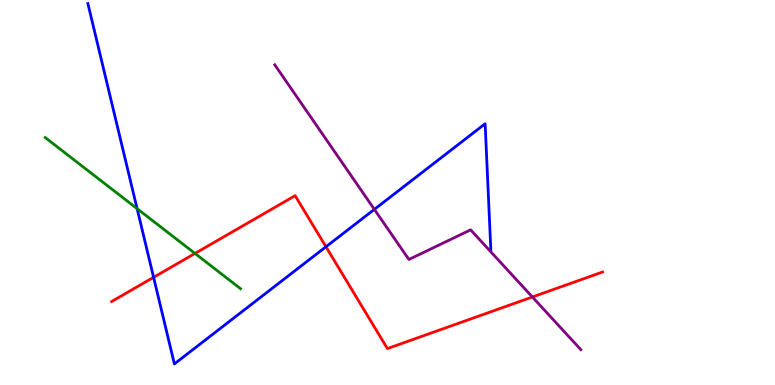[{'lines': ['blue', 'red'], 'intersections': [{'x': 1.98, 'y': 2.8}, {'x': 4.21, 'y': 3.59}]}, {'lines': ['green', 'red'], 'intersections': [{'x': 2.52, 'y': 3.42}]}, {'lines': ['purple', 'red'], 'intersections': [{'x': 6.87, 'y': 2.29}]}, {'lines': ['blue', 'green'], 'intersections': [{'x': 1.77, 'y': 4.58}]}, {'lines': ['blue', 'purple'], 'intersections': [{'x': 4.83, 'y': 4.56}]}, {'lines': ['green', 'purple'], 'intersections': []}]